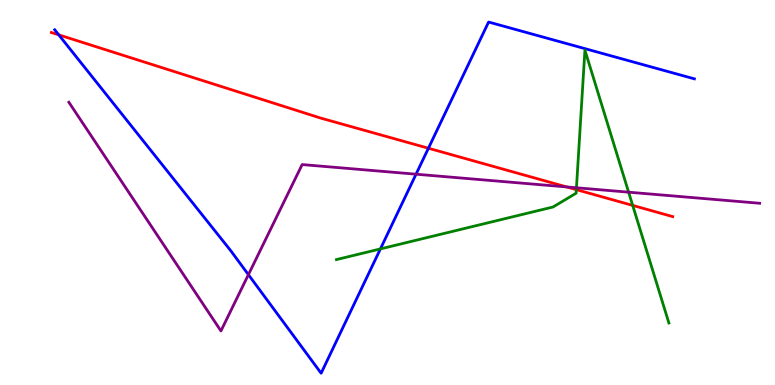[{'lines': ['blue', 'red'], 'intersections': [{'x': 0.758, 'y': 9.09}, {'x': 5.53, 'y': 6.15}]}, {'lines': ['green', 'red'], 'intersections': [{'x': 7.44, 'y': 5.07}, {'x': 8.16, 'y': 4.66}]}, {'lines': ['purple', 'red'], 'intersections': [{'x': 7.31, 'y': 5.14}]}, {'lines': ['blue', 'green'], 'intersections': [{'x': 4.91, 'y': 3.53}]}, {'lines': ['blue', 'purple'], 'intersections': [{'x': 3.21, 'y': 2.87}, {'x': 5.37, 'y': 5.48}]}, {'lines': ['green', 'purple'], 'intersections': [{'x': 7.44, 'y': 5.12}, {'x': 8.11, 'y': 5.01}]}]